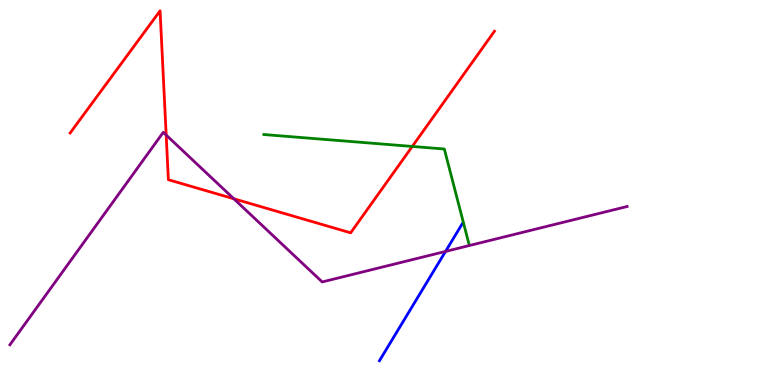[{'lines': ['blue', 'red'], 'intersections': []}, {'lines': ['green', 'red'], 'intersections': [{'x': 5.32, 'y': 6.2}]}, {'lines': ['purple', 'red'], 'intersections': [{'x': 2.14, 'y': 6.49}, {'x': 3.02, 'y': 4.84}]}, {'lines': ['blue', 'green'], 'intersections': []}, {'lines': ['blue', 'purple'], 'intersections': [{'x': 5.75, 'y': 3.47}]}, {'lines': ['green', 'purple'], 'intersections': []}]